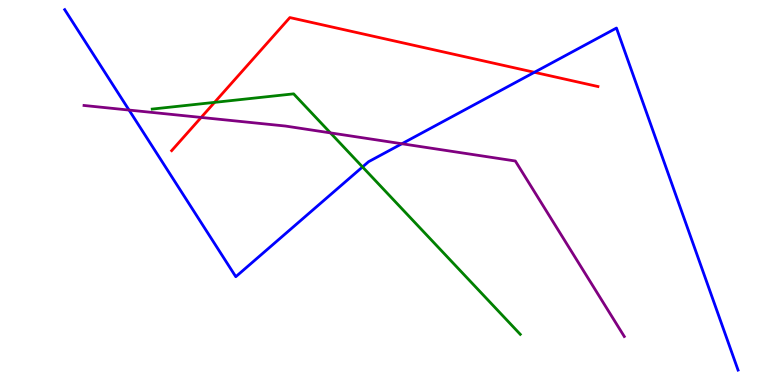[{'lines': ['blue', 'red'], 'intersections': [{'x': 6.9, 'y': 8.12}]}, {'lines': ['green', 'red'], 'intersections': [{'x': 2.77, 'y': 7.34}]}, {'lines': ['purple', 'red'], 'intersections': [{'x': 2.6, 'y': 6.95}]}, {'lines': ['blue', 'green'], 'intersections': [{'x': 4.68, 'y': 5.66}]}, {'lines': ['blue', 'purple'], 'intersections': [{'x': 1.67, 'y': 7.14}, {'x': 5.19, 'y': 6.27}]}, {'lines': ['green', 'purple'], 'intersections': [{'x': 4.26, 'y': 6.55}]}]